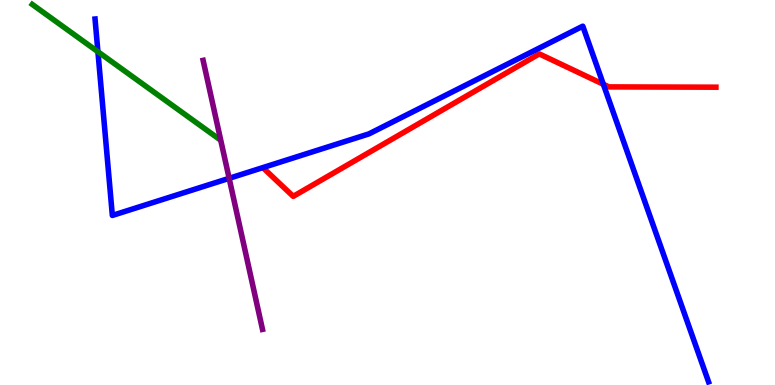[{'lines': ['blue', 'red'], 'intersections': [{'x': 7.79, 'y': 7.81}]}, {'lines': ['green', 'red'], 'intersections': []}, {'lines': ['purple', 'red'], 'intersections': []}, {'lines': ['blue', 'green'], 'intersections': [{'x': 1.26, 'y': 8.66}]}, {'lines': ['blue', 'purple'], 'intersections': [{'x': 2.96, 'y': 5.37}]}, {'lines': ['green', 'purple'], 'intersections': []}]